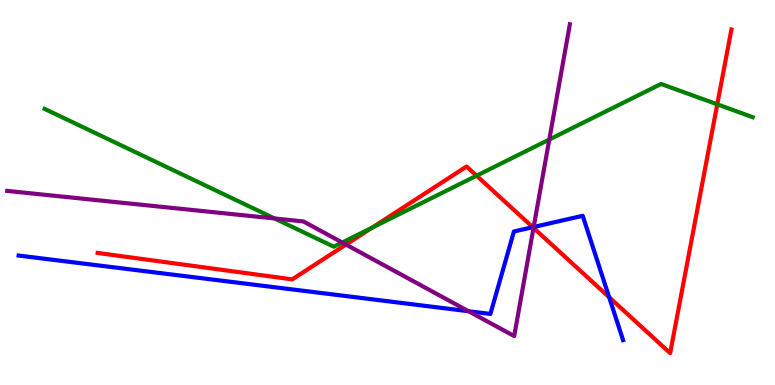[{'lines': ['blue', 'red'], 'intersections': [{'x': 6.87, 'y': 4.1}, {'x': 7.86, 'y': 2.28}]}, {'lines': ['green', 'red'], 'intersections': [{'x': 4.8, 'y': 4.09}, {'x': 6.15, 'y': 5.44}, {'x': 9.25, 'y': 7.29}]}, {'lines': ['purple', 'red'], 'intersections': [{'x': 4.46, 'y': 3.65}, {'x': 6.88, 'y': 4.08}]}, {'lines': ['blue', 'green'], 'intersections': []}, {'lines': ['blue', 'purple'], 'intersections': [{'x': 6.05, 'y': 1.92}, {'x': 6.89, 'y': 4.1}]}, {'lines': ['green', 'purple'], 'intersections': [{'x': 3.54, 'y': 4.33}, {'x': 4.42, 'y': 3.7}, {'x': 7.09, 'y': 6.38}]}]